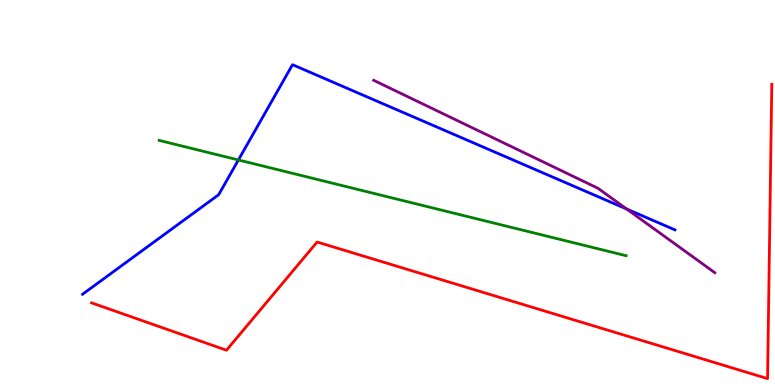[{'lines': ['blue', 'red'], 'intersections': []}, {'lines': ['green', 'red'], 'intersections': []}, {'lines': ['purple', 'red'], 'intersections': []}, {'lines': ['blue', 'green'], 'intersections': [{'x': 3.08, 'y': 5.85}]}, {'lines': ['blue', 'purple'], 'intersections': [{'x': 8.09, 'y': 4.57}]}, {'lines': ['green', 'purple'], 'intersections': []}]